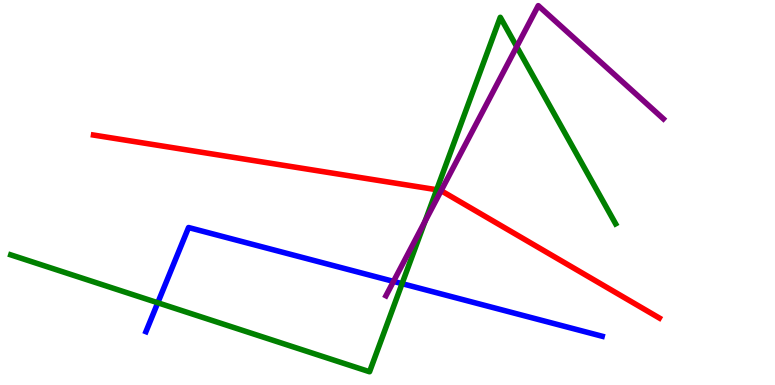[{'lines': ['blue', 'red'], 'intersections': []}, {'lines': ['green', 'red'], 'intersections': [{'x': 5.63, 'y': 5.07}]}, {'lines': ['purple', 'red'], 'intersections': [{'x': 5.69, 'y': 5.05}]}, {'lines': ['blue', 'green'], 'intersections': [{'x': 2.04, 'y': 2.14}, {'x': 5.19, 'y': 2.63}]}, {'lines': ['blue', 'purple'], 'intersections': [{'x': 5.08, 'y': 2.69}]}, {'lines': ['green', 'purple'], 'intersections': [{'x': 5.48, 'y': 4.25}, {'x': 6.67, 'y': 8.79}]}]